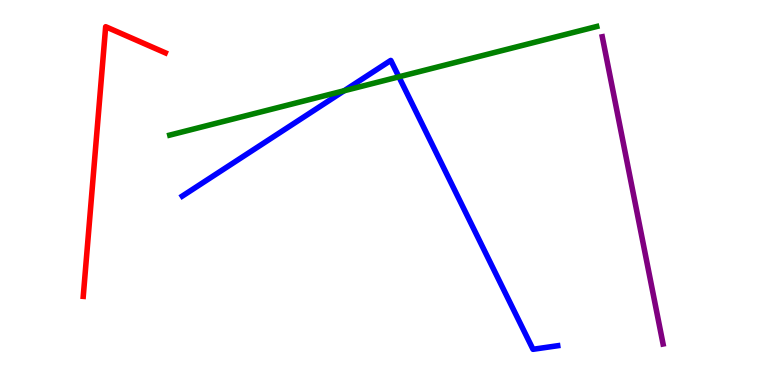[{'lines': ['blue', 'red'], 'intersections': []}, {'lines': ['green', 'red'], 'intersections': []}, {'lines': ['purple', 'red'], 'intersections': []}, {'lines': ['blue', 'green'], 'intersections': [{'x': 4.44, 'y': 7.64}, {'x': 5.15, 'y': 8.0}]}, {'lines': ['blue', 'purple'], 'intersections': []}, {'lines': ['green', 'purple'], 'intersections': []}]